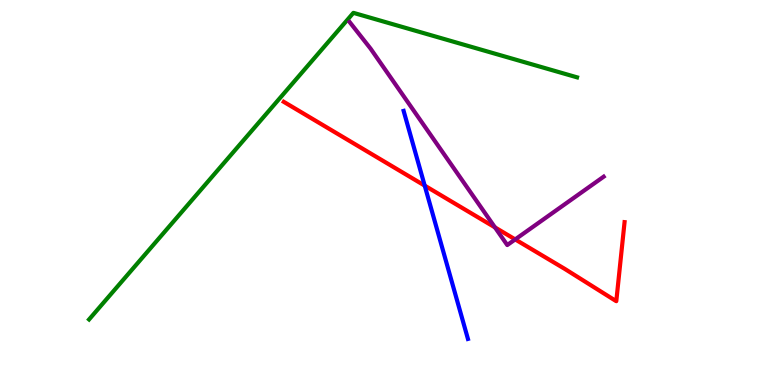[{'lines': ['blue', 'red'], 'intersections': [{'x': 5.48, 'y': 5.18}]}, {'lines': ['green', 'red'], 'intersections': []}, {'lines': ['purple', 'red'], 'intersections': [{'x': 6.39, 'y': 4.09}, {'x': 6.65, 'y': 3.78}]}, {'lines': ['blue', 'green'], 'intersections': []}, {'lines': ['blue', 'purple'], 'intersections': []}, {'lines': ['green', 'purple'], 'intersections': []}]